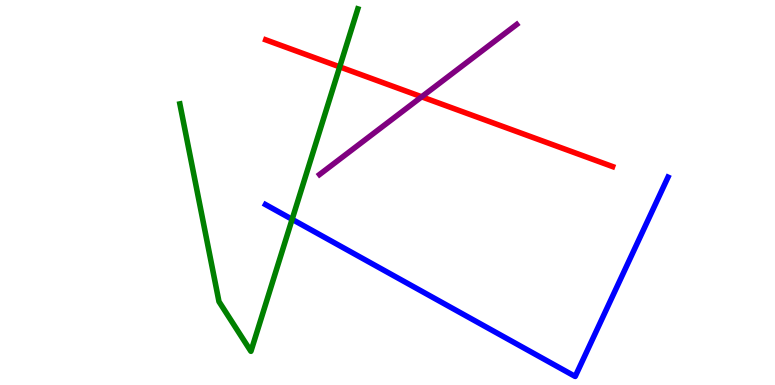[{'lines': ['blue', 'red'], 'intersections': []}, {'lines': ['green', 'red'], 'intersections': [{'x': 4.38, 'y': 8.26}]}, {'lines': ['purple', 'red'], 'intersections': [{'x': 5.44, 'y': 7.49}]}, {'lines': ['blue', 'green'], 'intersections': [{'x': 3.77, 'y': 4.3}]}, {'lines': ['blue', 'purple'], 'intersections': []}, {'lines': ['green', 'purple'], 'intersections': []}]